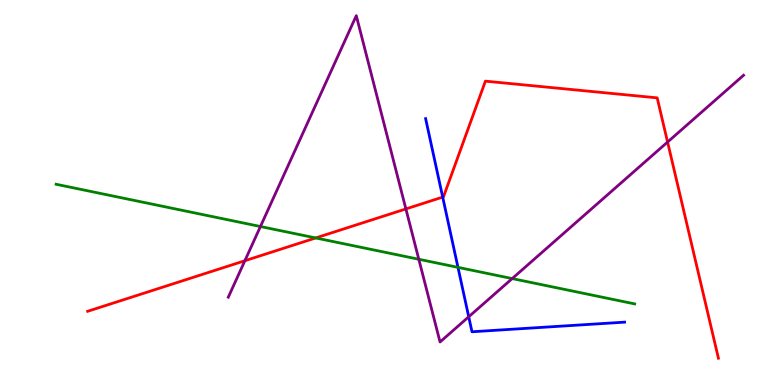[{'lines': ['blue', 'red'], 'intersections': [{'x': 5.71, 'y': 4.88}]}, {'lines': ['green', 'red'], 'intersections': [{'x': 4.07, 'y': 3.82}]}, {'lines': ['purple', 'red'], 'intersections': [{'x': 3.16, 'y': 3.23}, {'x': 5.24, 'y': 4.57}, {'x': 8.61, 'y': 6.31}]}, {'lines': ['blue', 'green'], 'intersections': [{'x': 5.91, 'y': 3.06}]}, {'lines': ['blue', 'purple'], 'intersections': [{'x': 6.05, 'y': 1.77}]}, {'lines': ['green', 'purple'], 'intersections': [{'x': 3.36, 'y': 4.12}, {'x': 5.4, 'y': 3.27}, {'x': 6.61, 'y': 2.76}]}]